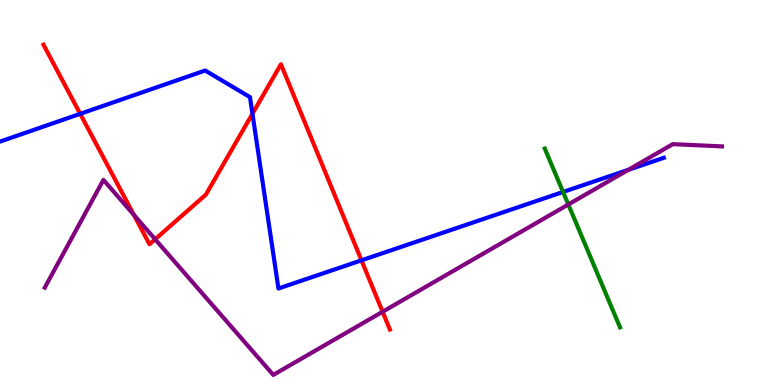[{'lines': ['blue', 'red'], 'intersections': [{'x': 1.03, 'y': 7.04}, {'x': 3.26, 'y': 7.05}, {'x': 4.66, 'y': 3.24}]}, {'lines': ['green', 'red'], 'intersections': []}, {'lines': ['purple', 'red'], 'intersections': [{'x': 1.73, 'y': 4.42}, {'x': 2.0, 'y': 3.78}, {'x': 4.94, 'y': 1.9}]}, {'lines': ['blue', 'green'], 'intersections': [{'x': 7.27, 'y': 5.01}]}, {'lines': ['blue', 'purple'], 'intersections': [{'x': 8.11, 'y': 5.59}]}, {'lines': ['green', 'purple'], 'intersections': [{'x': 7.33, 'y': 4.69}]}]